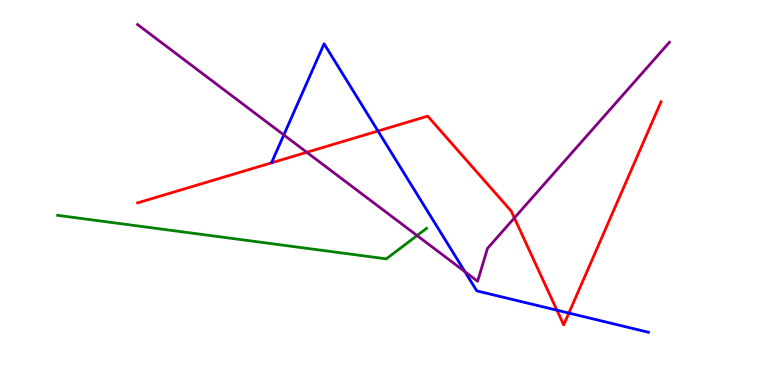[{'lines': ['blue', 'red'], 'intersections': [{'x': 4.88, 'y': 6.6}, {'x': 7.19, 'y': 1.94}, {'x': 7.34, 'y': 1.87}]}, {'lines': ['green', 'red'], 'intersections': []}, {'lines': ['purple', 'red'], 'intersections': [{'x': 3.96, 'y': 6.04}, {'x': 6.64, 'y': 4.34}]}, {'lines': ['blue', 'green'], 'intersections': []}, {'lines': ['blue', 'purple'], 'intersections': [{'x': 3.66, 'y': 6.49}, {'x': 6.0, 'y': 2.94}]}, {'lines': ['green', 'purple'], 'intersections': [{'x': 5.38, 'y': 3.88}]}]